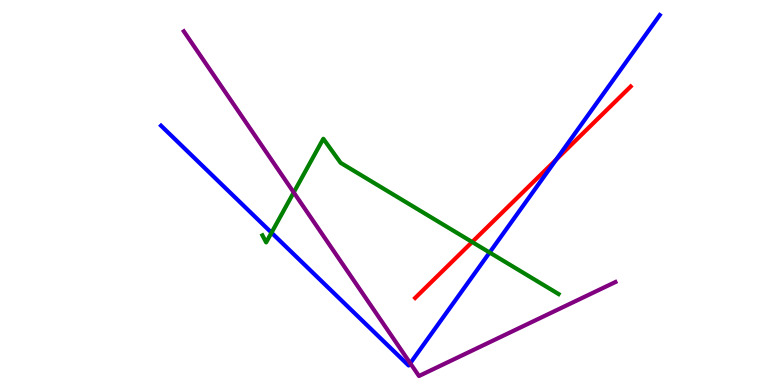[{'lines': ['blue', 'red'], 'intersections': [{'x': 7.18, 'y': 5.86}]}, {'lines': ['green', 'red'], 'intersections': [{'x': 6.09, 'y': 3.71}]}, {'lines': ['purple', 'red'], 'intersections': []}, {'lines': ['blue', 'green'], 'intersections': [{'x': 3.5, 'y': 3.96}, {'x': 6.32, 'y': 3.44}]}, {'lines': ['blue', 'purple'], 'intersections': [{'x': 5.29, 'y': 0.565}]}, {'lines': ['green', 'purple'], 'intersections': [{'x': 3.79, 'y': 5.0}]}]